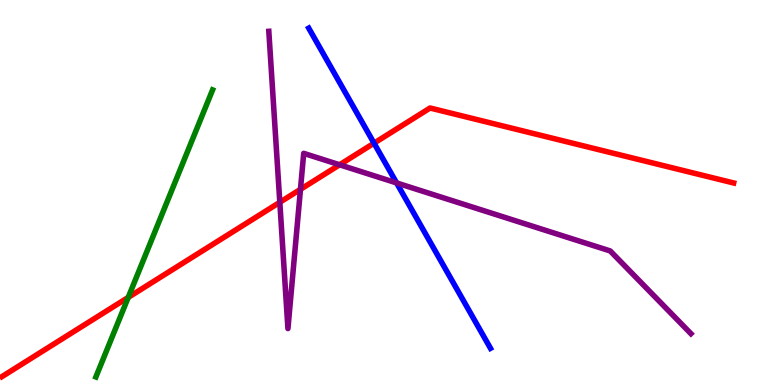[{'lines': ['blue', 'red'], 'intersections': [{'x': 4.83, 'y': 6.28}]}, {'lines': ['green', 'red'], 'intersections': [{'x': 1.65, 'y': 2.28}]}, {'lines': ['purple', 'red'], 'intersections': [{'x': 3.61, 'y': 4.75}, {'x': 3.88, 'y': 5.08}, {'x': 4.38, 'y': 5.72}]}, {'lines': ['blue', 'green'], 'intersections': []}, {'lines': ['blue', 'purple'], 'intersections': [{'x': 5.12, 'y': 5.25}]}, {'lines': ['green', 'purple'], 'intersections': []}]